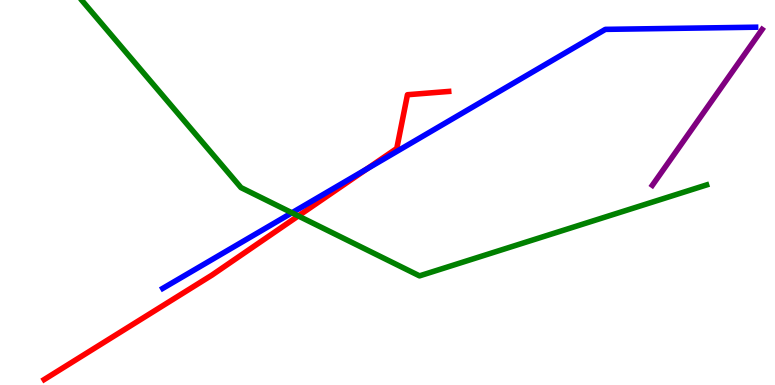[{'lines': ['blue', 'red'], 'intersections': [{'x': 4.73, 'y': 5.61}]}, {'lines': ['green', 'red'], 'intersections': [{'x': 3.85, 'y': 4.39}]}, {'lines': ['purple', 'red'], 'intersections': []}, {'lines': ['blue', 'green'], 'intersections': [{'x': 3.77, 'y': 4.47}]}, {'lines': ['blue', 'purple'], 'intersections': []}, {'lines': ['green', 'purple'], 'intersections': []}]